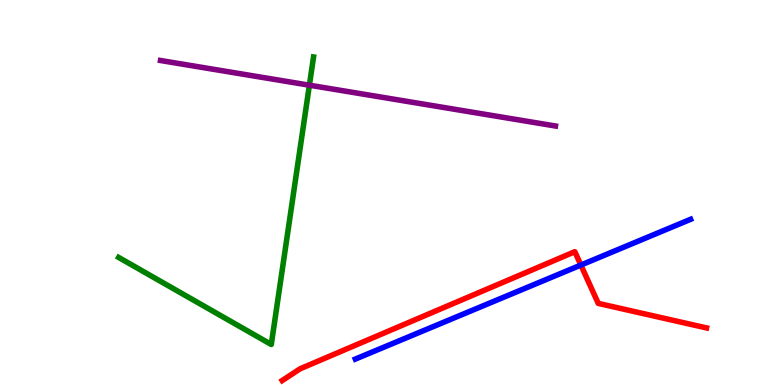[{'lines': ['blue', 'red'], 'intersections': [{'x': 7.5, 'y': 3.12}]}, {'lines': ['green', 'red'], 'intersections': []}, {'lines': ['purple', 'red'], 'intersections': []}, {'lines': ['blue', 'green'], 'intersections': []}, {'lines': ['blue', 'purple'], 'intersections': []}, {'lines': ['green', 'purple'], 'intersections': [{'x': 3.99, 'y': 7.79}]}]